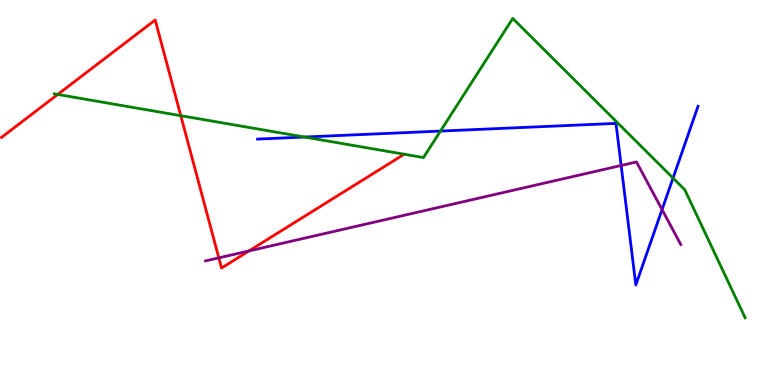[{'lines': ['blue', 'red'], 'intersections': []}, {'lines': ['green', 'red'], 'intersections': [{'x': 0.745, 'y': 7.55}, {'x': 2.33, 'y': 7.0}]}, {'lines': ['purple', 'red'], 'intersections': [{'x': 2.82, 'y': 3.3}, {'x': 3.21, 'y': 3.48}]}, {'lines': ['blue', 'green'], 'intersections': [{'x': 3.93, 'y': 6.44}, {'x': 5.68, 'y': 6.6}, {'x': 8.68, 'y': 5.37}]}, {'lines': ['blue', 'purple'], 'intersections': [{'x': 8.01, 'y': 5.7}, {'x': 8.54, 'y': 4.56}]}, {'lines': ['green', 'purple'], 'intersections': []}]